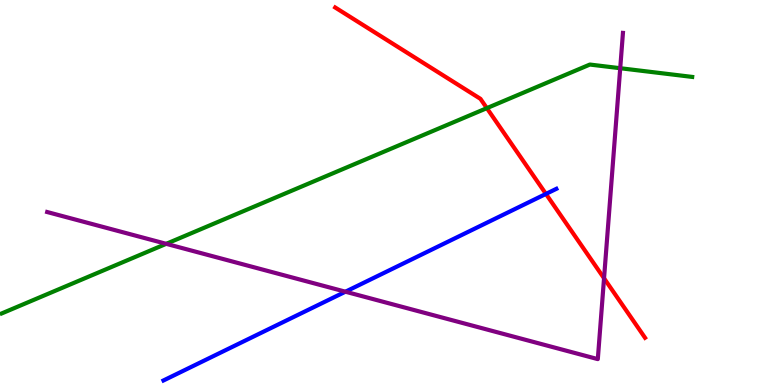[{'lines': ['blue', 'red'], 'intersections': [{'x': 7.04, 'y': 4.96}]}, {'lines': ['green', 'red'], 'intersections': [{'x': 6.28, 'y': 7.19}]}, {'lines': ['purple', 'red'], 'intersections': [{'x': 7.79, 'y': 2.77}]}, {'lines': ['blue', 'green'], 'intersections': []}, {'lines': ['blue', 'purple'], 'intersections': [{'x': 4.46, 'y': 2.42}]}, {'lines': ['green', 'purple'], 'intersections': [{'x': 2.14, 'y': 3.67}, {'x': 8.0, 'y': 8.23}]}]